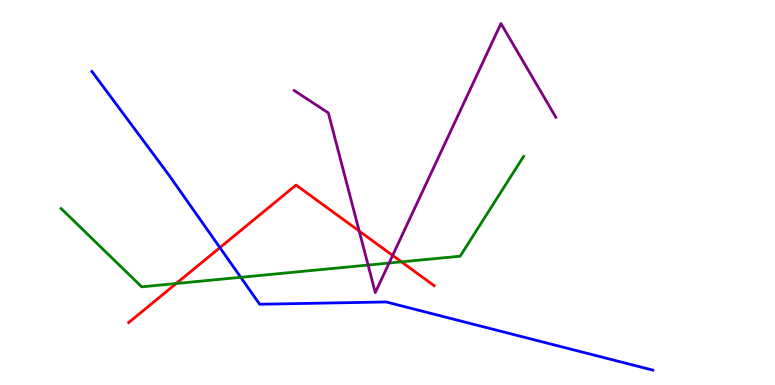[{'lines': ['blue', 'red'], 'intersections': [{'x': 2.84, 'y': 3.57}]}, {'lines': ['green', 'red'], 'intersections': [{'x': 2.27, 'y': 2.64}, {'x': 5.18, 'y': 3.2}]}, {'lines': ['purple', 'red'], 'intersections': [{'x': 4.64, 'y': 4.0}, {'x': 5.07, 'y': 3.37}]}, {'lines': ['blue', 'green'], 'intersections': [{'x': 3.11, 'y': 2.8}]}, {'lines': ['blue', 'purple'], 'intersections': []}, {'lines': ['green', 'purple'], 'intersections': [{'x': 4.75, 'y': 3.12}, {'x': 5.02, 'y': 3.17}]}]